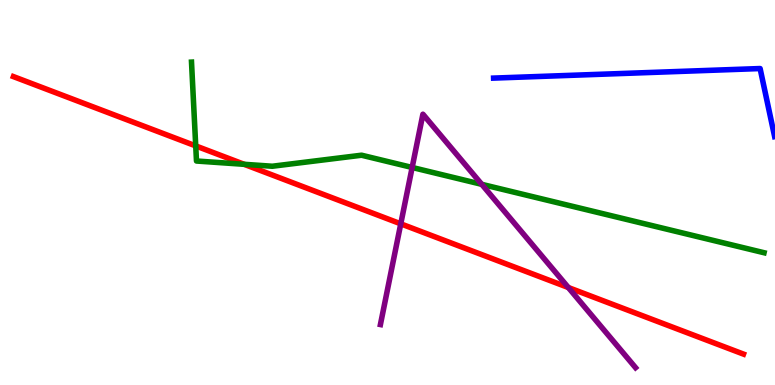[{'lines': ['blue', 'red'], 'intersections': []}, {'lines': ['green', 'red'], 'intersections': [{'x': 2.53, 'y': 6.21}, {'x': 3.15, 'y': 5.73}]}, {'lines': ['purple', 'red'], 'intersections': [{'x': 5.17, 'y': 4.19}, {'x': 7.33, 'y': 2.53}]}, {'lines': ['blue', 'green'], 'intersections': []}, {'lines': ['blue', 'purple'], 'intersections': []}, {'lines': ['green', 'purple'], 'intersections': [{'x': 5.32, 'y': 5.65}, {'x': 6.22, 'y': 5.21}]}]